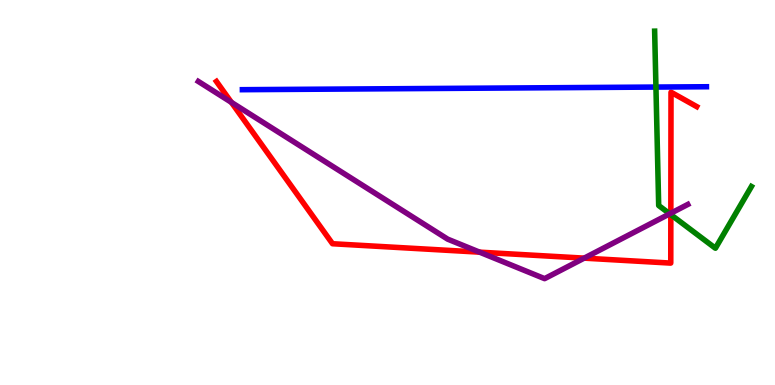[{'lines': ['blue', 'red'], 'intersections': []}, {'lines': ['green', 'red'], 'intersections': [{'x': 8.66, 'y': 4.42}]}, {'lines': ['purple', 'red'], 'intersections': [{'x': 2.99, 'y': 7.34}, {'x': 6.19, 'y': 3.45}, {'x': 7.54, 'y': 3.3}, {'x': 8.66, 'y': 4.46}]}, {'lines': ['blue', 'green'], 'intersections': [{'x': 8.46, 'y': 7.74}]}, {'lines': ['blue', 'purple'], 'intersections': []}, {'lines': ['green', 'purple'], 'intersections': [{'x': 8.64, 'y': 4.45}]}]